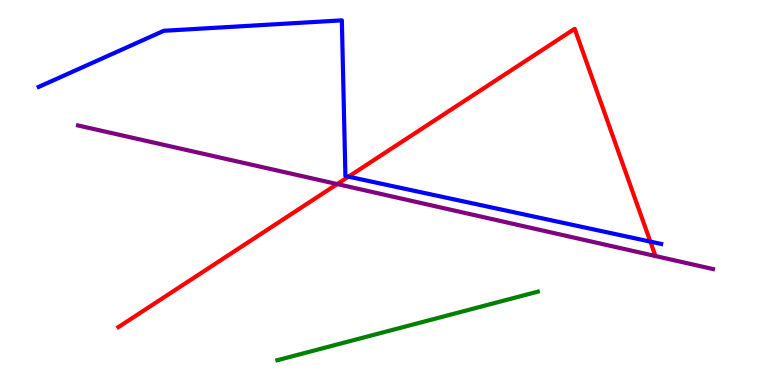[{'lines': ['blue', 'red'], 'intersections': [{'x': 4.5, 'y': 5.41}, {'x': 8.39, 'y': 3.72}]}, {'lines': ['green', 'red'], 'intersections': []}, {'lines': ['purple', 'red'], 'intersections': [{'x': 4.35, 'y': 5.22}]}, {'lines': ['blue', 'green'], 'intersections': []}, {'lines': ['blue', 'purple'], 'intersections': []}, {'lines': ['green', 'purple'], 'intersections': []}]